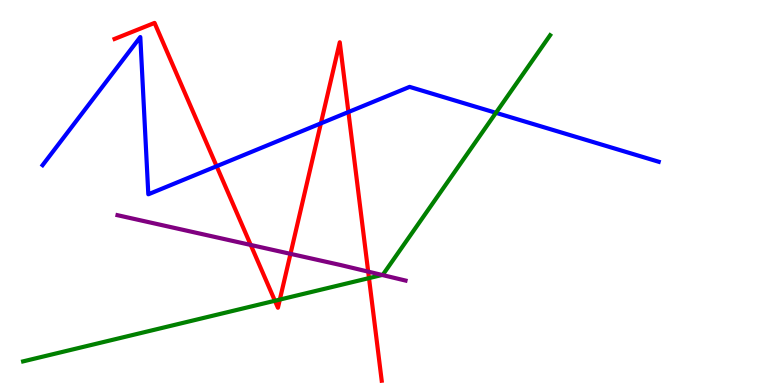[{'lines': ['blue', 'red'], 'intersections': [{'x': 2.8, 'y': 5.68}, {'x': 4.14, 'y': 6.8}, {'x': 4.5, 'y': 7.09}]}, {'lines': ['green', 'red'], 'intersections': [{'x': 3.55, 'y': 2.19}, {'x': 3.61, 'y': 2.22}, {'x': 4.76, 'y': 2.78}]}, {'lines': ['purple', 'red'], 'intersections': [{'x': 3.24, 'y': 3.64}, {'x': 3.75, 'y': 3.41}, {'x': 4.75, 'y': 2.94}]}, {'lines': ['blue', 'green'], 'intersections': [{'x': 6.4, 'y': 7.07}]}, {'lines': ['blue', 'purple'], 'intersections': []}, {'lines': ['green', 'purple'], 'intersections': [{'x': 4.93, 'y': 2.86}]}]